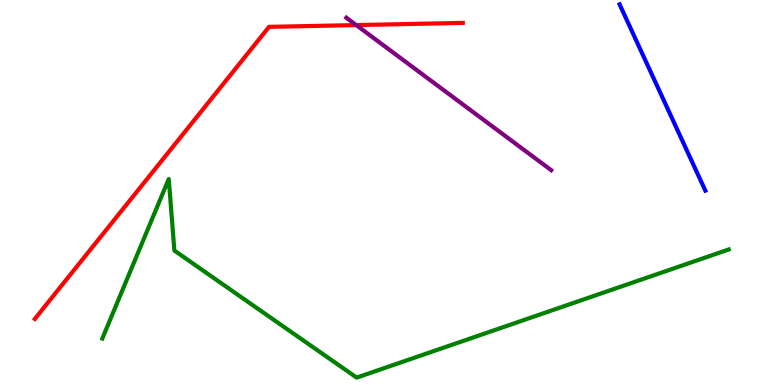[{'lines': ['blue', 'red'], 'intersections': []}, {'lines': ['green', 'red'], 'intersections': []}, {'lines': ['purple', 'red'], 'intersections': [{'x': 4.6, 'y': 9.35}]}, {'lines': ['blue', 'green'], 'intersections': []}, {'lines': ['blue', 'purple'], 'intersections': []}, {'lines': ['green', 'purple'], 'intersections': []}]